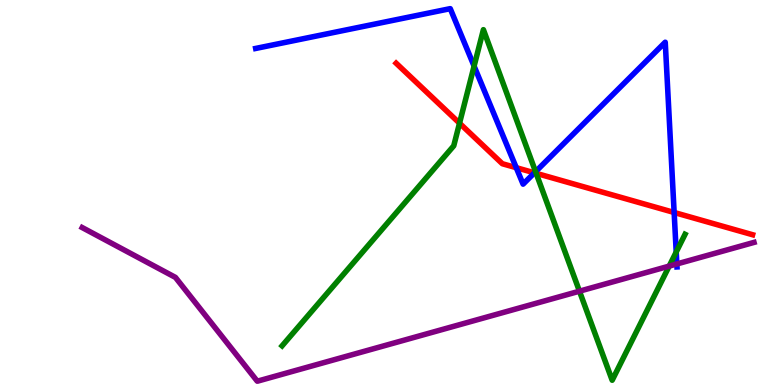[{'lines': ['blue', 'red'], 'intersections': [{'x': 6.66, 'y': 5.64}, {'x': 6.9, 'y': 5.51}, {'x': 8.7, 'y': 4.48}]}, {'lines': ['green', 'red'], 'intersections': [{'x': 5.93, 'y': 6.8}, {'x': 6.92, 'y': 5.5}]}, {'lines': ['purple', 'red'], 'intersections': []}, {'lines': ['blue', 'green'], 'intersections': [{'x': 6.12, 'y': 8.28}, {'x': 6.91, 'y': 5.54}, {'x': 8.73, 'y': 3.45}]}, {'lines': ['blue', 'purple'], 'intersections': [{'x': 8.73, 'y': 3.14}]}, {'lines': ['green', 'purple'], 'intersections': [{'x': 7.48, 'y': 2.44}, {'x': 8.63, 'y': 3.09}]}]